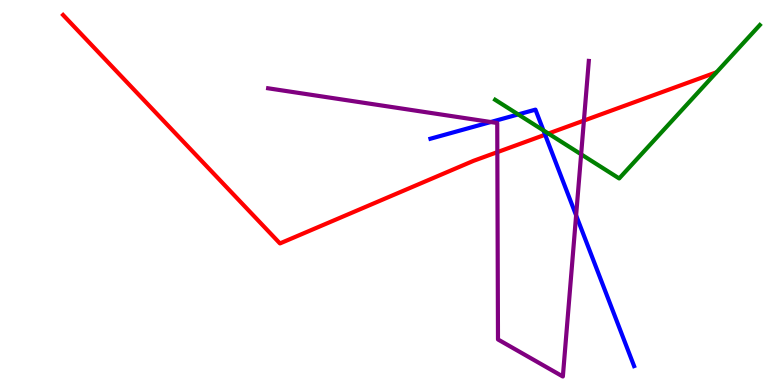[{'lines': ['blue', 'red'], 'intersections': [{'x': 7.03, 'y': 6.5}]}, {'lines': ['green', 'red'], 'intersections': [{'x': 7.08, 'y': 6.53}]}, {'lines': ['purple', 'red'], 'intersections': [{'x': 6.42, 'y': 6.05}, {'x': 7.53, 'y': 6.87}]}, {'lines': ['blue', 'green'], 'intersections': [{'x': 6.69, 'y': 7.03}, {'x': 7.01, 'y': 6.61}]}, {'lines': ['blue', 'purple'], 'intersections': [{'x': 6.33, 'y': 6.83}, {'x': 7.43, 'y': 4.41}]}, {'lines': ['green', 'purple'], 'intersections': [{'x': 7.5, 'y': 5.99}]}]